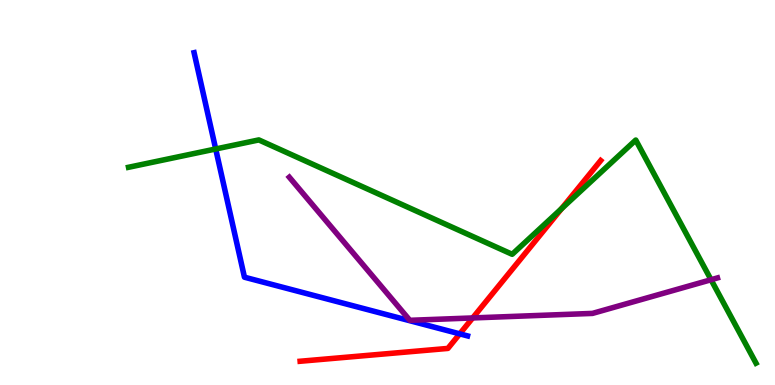[{'lines': ['blue', 'red'], 'intersections': [{'x': 5.93, 'y': 1.33}]}, {'lines': ['green', 'red'], 'intersections': [{'x': 7.25, 'y': 4.58}]}, {'lines': ['purple', 'red'], 'intersections': [{'x': 6.1, 'y': 1.74}]}, {'lines': ['blue', 'green'], 'intersections': [{'x': 2.78, 'y': 6.13}]}, {'lines': ['blue', 'purple'], 'intersections': []}, {'lines': ['green', 'purple'], 'intersections': [{'x': 9.17, 'y': 2.73}]}]